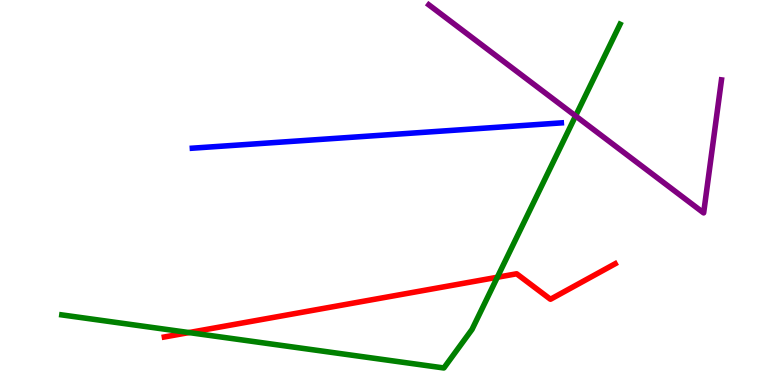[{'lines': ['blue', 'red'], 'intersections': []}, {'lines': ['green', 'red'], 'intersections': [{'x': 2.44, 'y': 1.36}, {'x': 6.42, 'y': 2.8}]}, {'lines': ['purple', 'red'], 'intersections': []}, {'lines': ['blue', 'green'], 'intersections': []}, {'lines': ['blue', 'purple'], 'intersections': []}, {'lines': ['green', 'purple'], 'intersections': [{'x': 7.43, 'y': 6.99}]}]